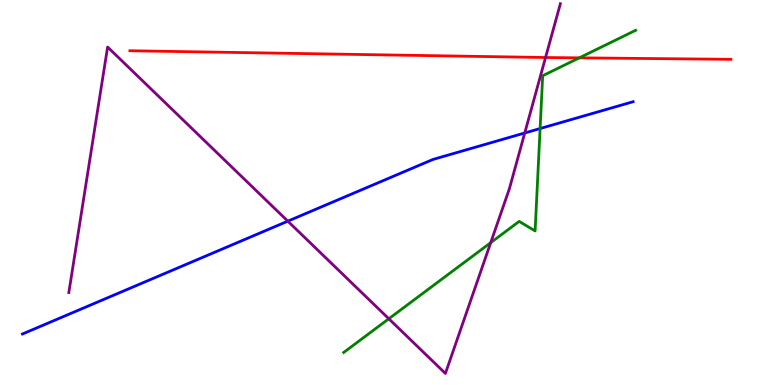[{'lines': ['blue', 'red'], 'intersections': []}, {'lines': ['green', 'red'], 'intersections': [{'x': 7.47, 'y': 8.5}]}, {'lines': ['purple', 'red'], 'intersections': [{'x': 7.04, 'y': 8.51}]}, {'lines': ['blue', 'green'], 'intersections': [{'x': 6.97, 'y': 6.66}]}, {'lines': ['blue', 'purple'], 'intersections': [{'x': 3.71, 'y': 4.26}, {'x': 6.77, 'y': 6.55}]}, {'lines': ['green', 'purple'], 'intersections': [{'x': 5.02, 'y': 1.72}, {'x': 6.33, 'y': 3.7}]}]